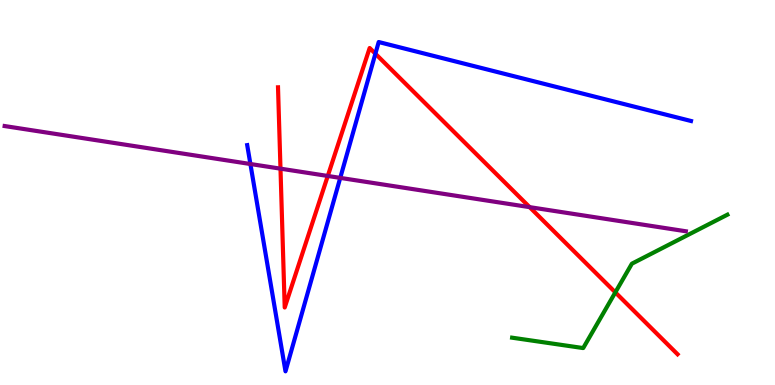[{'lines': ['blue', 'red'], 'intersections': [{'x': 4.84, 'y': 8.6}]}, {'lines': ['green', 'red'], 'intersections': [{'x': 7.94, 'y': 2.41}]}, {'lines': ['purple', 'red'], 'intersections': [{'x': 3.62, 'y': 5.62}, {'x': 4.23, 'y': 5.43}, {'x': 6.83, 'y': 4.62}]}, {'lines': ['blue', 'green'], 'intersections': []}, {'lines': ['blue', 'purple'], 'intersections': [{'x': 3.23, 'y': 5.74}, {'x': 4.39, 'y': 5.38}]}, {'lines': ['green', 'purple'], 'intersections': []}]